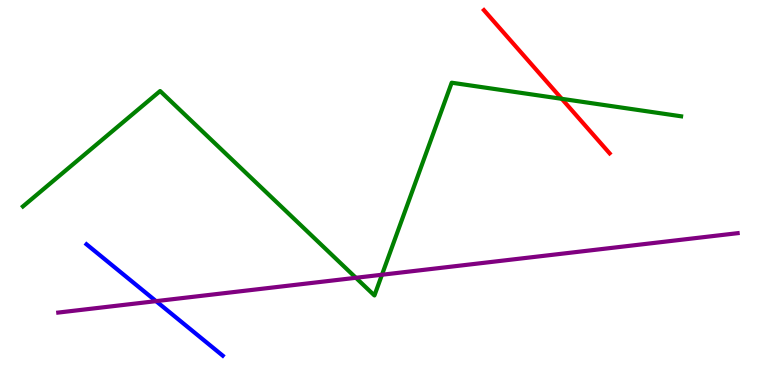[{'lines': ['blue', 'red'], 'intersections': []}, {'lines': ['green', 'red'], 'intersections': [{'x': 7.25, 'y': 7.43}]}, {'lines': ['purple', 'red'], 'intersections': []}, {'lines': ['blue', 'green'], 'intersections': []}, {'lines': ['blue', 'purple'], 'intersections': [{'x': 2.01, 'y': 2.18}]}, {'lines': ['green', 'purple'], 'intersections': [{'x': 4.59, 'y': 2.78}, {'x': 4.93, 'y': 2.86}]}]